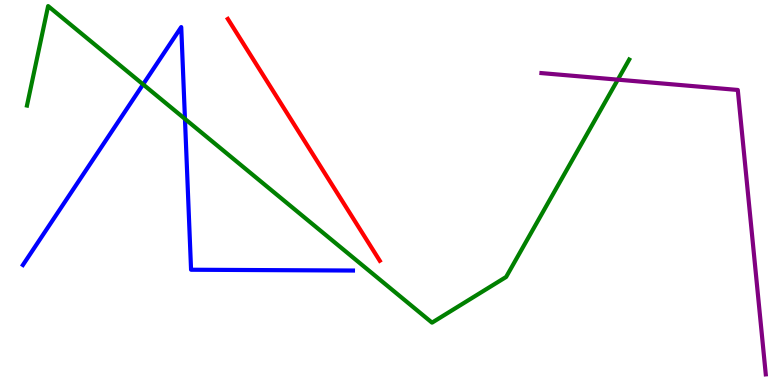[{'lines': ['blue', 'red'], 'intersections': []}, {'lines': ['green', 'red'], 'intersections': []}, {'lines': ['purple', 'red'], 'intersections': []}, {'lines': ['blue', 'green'], 'intersections': [{'x': 1.85, 'y': 7.81}, {'x': 2.39, 'y': 6.91}]}, {'lines': ['blue', 'purple'], 'intersections': []}, {'lines': ['green', 'purple'], 'intersections': [{'x': 7.97, 'y': 7.93}]}]